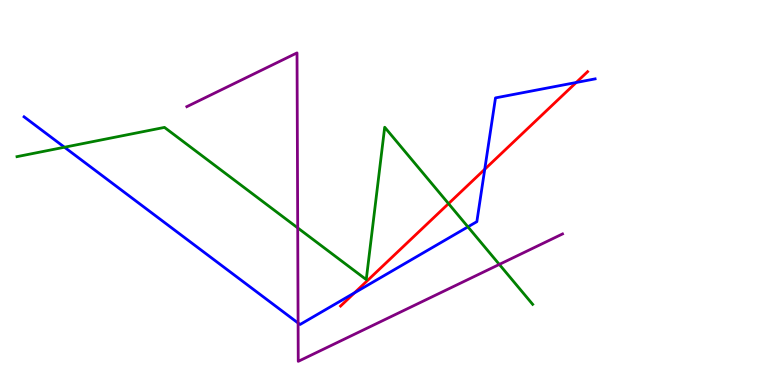[{'lines': ['blue', 'red'], 'intersections': [{'x': 4.57, 'y': 2.39}, {'x': 6.25, 'y': 5.6}, {'x': 7.44, 'y': 7.86}]}, {'lines': ['green', 'red'], 'intersections': [{'x': 5.79, 'y': 4.71}]}, {'lines': ['purple', 'red'], 'intersections': []}, {'lines': ['blue', 'green'], 'intersections': [{'x': 0.832, 'y': 6.18}, {'x': 6.04, 'y': 4.11}]}, {'lines': ['blue', 'purple'], 'intersections': [{'x': 3.85, 'y': 1.61}]}, {'lines': ['green', 'purple'], 'intersections': [{'x': 3.84, 'y': 4.08}, {'x': 6.44, 'y': 3.13}]}]